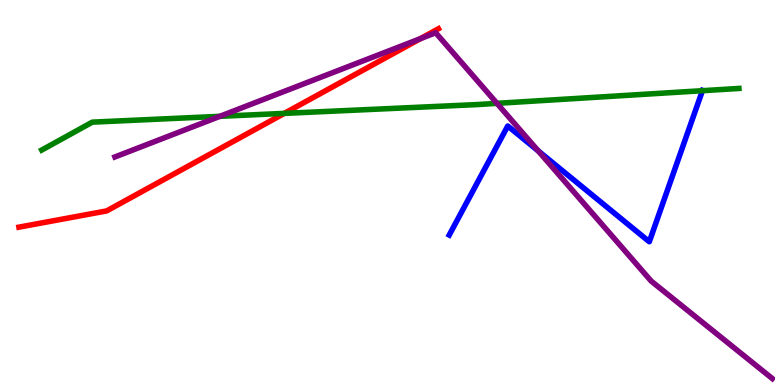[{'lines': ['blue', 'red'], 'intersections': []}, {'lines': ['green', 'red'], 'intersections': [{'x': 3.67, 'y': 7.06}]}, {'lines': ['purple', 'red'], 'intersections': [{'x': 5.42, 'y': 8.99}]}, {'lines': ['blue', 'green'], 'intersections': [{'x': 9.06, 'y': 7.64}]}, {'lines': ['blue', 'purple'], 'intersections': [{'x': 6.94, 'y': 6.08}]}, {'lines': ['green', 'purple'], 'intersections': [{'x': 2.84, 'y': 6.98}, {'x': 6.41, 'y': 7.32}]}]